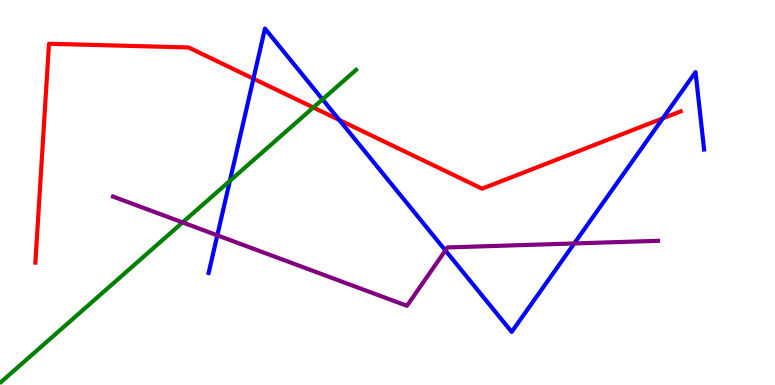[{'lines': ['blue', 'red'], 'intersections': [{'x': 3.27, 'y': 7.96}, {'x': 4.38, 'y': 6.88}, {'x': 8.55, 'y': 6.93}]}, {'lines': ['green', 'red'], 'intersections': [{'x': 4.04, 'y': 7.21}]}, {'lines': ['purple', 'red'], 'intersections': []}, {'lines': ['blue', 'green'], 'intersections': [{'x': 2.97, 'y': 5.3}, {'x': 4.16, 'y': 7.42}]}, {'lines': ['blue', 'purple'], 'intersections': [{'x': 2.8, 'y': 3.89}, {'x': 5.75, 'y': 3.5}, {'x': 7.41, 'y': 3.68}]}, {'lines': ['green', 'purple'], 'intersections': [{'x': 2.36, 'y': 4.22}]}]